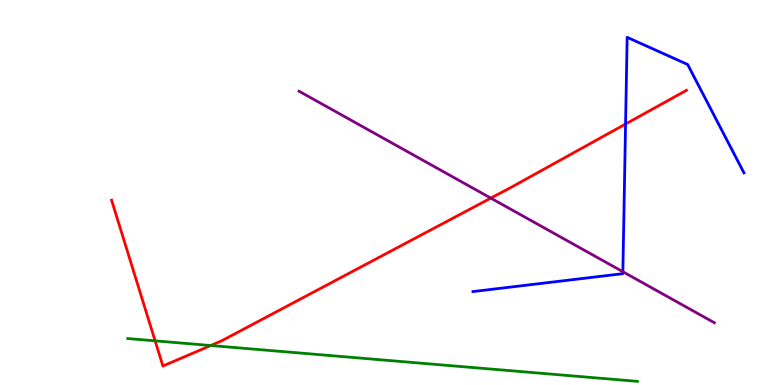[{'lines': ['blue', 'red'], 'intersections': [{'x': 8.07, 'y': 6.78}]}, {'lines': ['green', 'red'], 'intersections': [{'x': 2.0, 'y': 1.15}, {'x': 2.72, 'y': 1.03}]}, {'lines': ['purple', 'red'], 'intersections': [{'x': 6.33, 'y': 4.85}]}, {'lines': ['blue', 'green'], 'intersections': []}, {'lines': ['blue', 'purple'], 'intersections': [{'x': 8.04, 'y': 2.94}]}, {'lines': ['green', 'purple'], 'intersections': []}]